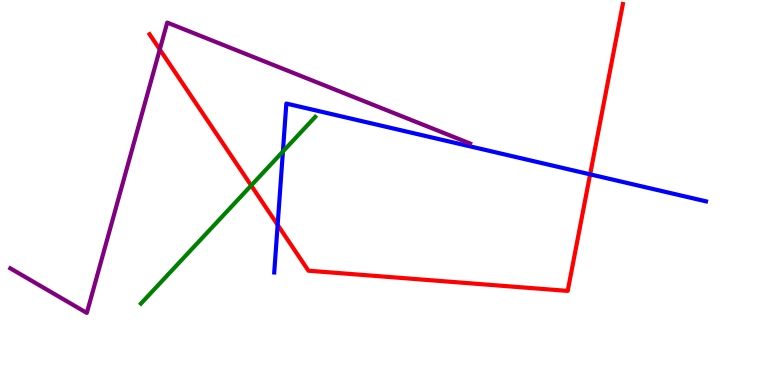[{'lines': ['blue', 'red'], 'intersections': [{'x': 3.58, 'y': 4.16}, {'x': 7.61, 'y': 5.47}]}, {'lines': ['green', 'red'], 'intersections': [{'x': 3.24, 'y': 5.18}]}, {'lines': ['purple', 'red'], 'intersections': [{'x': 2.06, 'y': 8.72}]}, {'lines': ['blue', 'green'], 'intersections': [{'x': 3.65, 'y': 6.06}]}, {'lines': ['blue', 'purple'], 'intersections': []}, {'lines': ['green', 'purple'], 'intersections': []}]